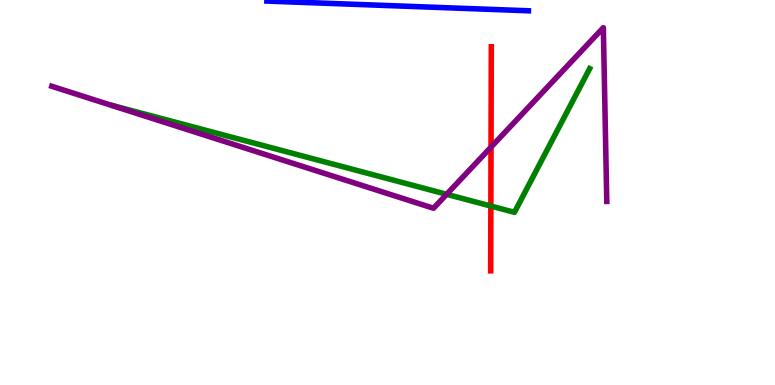[{'lines': ['blue', 'red'], 'intersections': []}, {'lines': ['green', 'red'], 'intersections': [{'x': 6.33, 'y': 4.65}]}, {'lines': ['purple', 'red'], 'intersections': [{'x': 6.34, 'y': 6.18}]}, {'lines': ['blue', 'green'], 'intersections': []}, {'lines': ['blue', 'purple'], 'intersections': []}, {'lines': ['green', 'purple'], 'intersections': [{'x': 5.76, 'y': 4.95}]}]